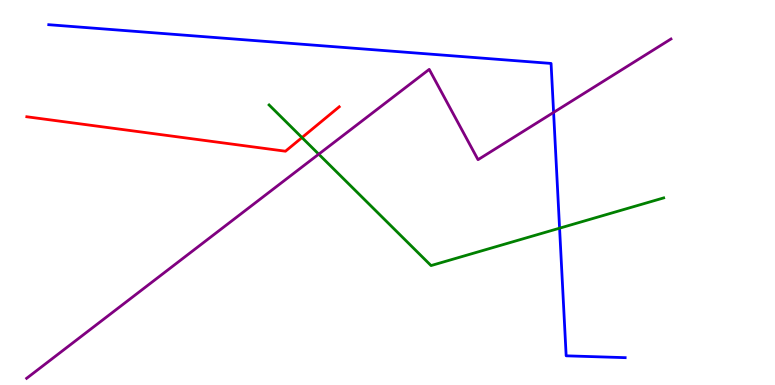[{'lines': ['blue', 'red'], 'intersections': []}, {'lines': ['green', 'red'], 'intersections': [{'x': 3.9, 'y': 6.43}]}, {'lines': ['purple', 'red'], 'intersections': []}, {'lines': ['blue', 'green'], 'intersections': [{'x': 7.22, 'y': 4.07}]}, {'lines': ['blue', 'purple'], 'intersections': [{'x': 7.14, 'y': 7.08}]}, {'lines': ['green', 'purple'], 'intersections': [{'x': 4.11, 'y': 6.0}]}]